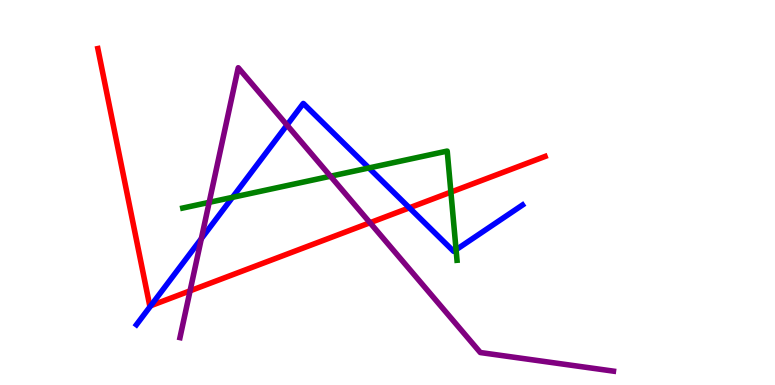[{'lines': ['blue', 'red'], 'intersections': [{'x': 1.95, 'y': 2.06}, {'x': 5.28, 'y': 4.6}]}, {'lines': ['green', 'red'], 'intersections': [{'x': 5.82, 'y': 5.01}]}, {'lines': ['purple', 'red'], 'intersections': [{'x': 2.45, 'y': 2.45}, {'x': 4.77, 'y': 4.21}]}, {'lines': ['blue', 'green'], 'intersections': [{'x': 3.0, 'y': 4.87}, {'x': 4.76, 'y': 5.64}, {'x': 5.88, 'y': 3.51}]}, {'lines': ['blue', 'purple'], 'intersections': [{'x': 2.6, 'y': 3.8}, {'x': 3.7, 'y': 6.75}]}, {'lines': ['green', 'purple'], 'intersections': [{'x': 2.7, 'y': 4.74}, {'x': 4.26, 'y': 5.42}]}]